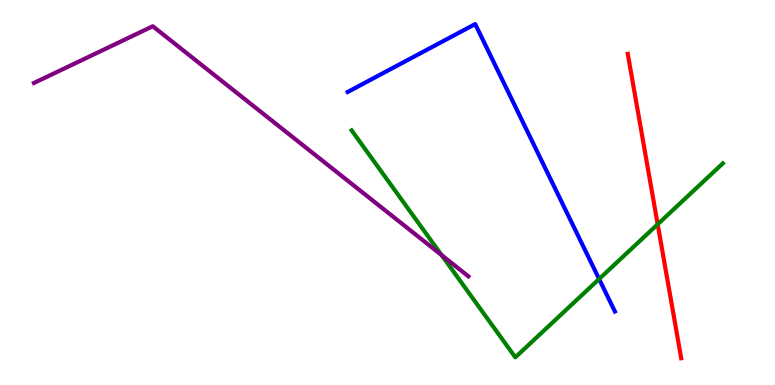[{'lines': ['blue', 'red'], 'intersections': []}, {'lines': ['green', 'red'], 'intersections': [{'x': 8.49, 'y': 4.17}]}, {'lines': ['purple', 'red'], 'intersections': []}, {'lines': ['blue', 'green'], 'intersections': [{'x': 7.73, 'y': 2.75}]}, {'lines': ['blue', 'purple'], 'intersections': []}, {'lines': ['green', 'purple'], 'intersections': [{'x': 5.7, 'y': 3.37}]}]